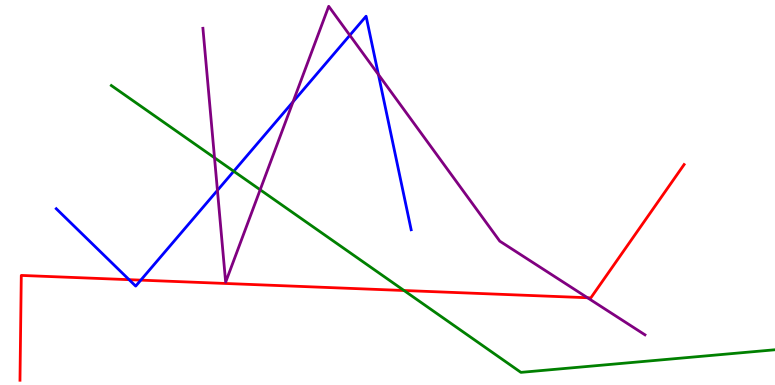[{'lines': ['blue', 'red'], 'intersections': [{'x': 1.67, 'y': 2.74}, {'x': 1.82, 'y': 2.72}]}, {'lines': ['green', 'red'], 'intersections': [{'x': 5.21, 'y': 2.45}]}, {'lines': ['purple', 'red'], 'intersections': [{'x': 7.58, 'y': 2.27}]}, {'lines': ['blue', 'green'], 'intersections': [{'x': 3.02, 'y': 5.55}]}, {'lines': ['blue', 'purple'], 'intersections': [{'x': 2.81, 'y': 5.06}, {'x': 3.78, 'y': 7.36}, {'x': 4.51, 'y': 9.08}, {'x': 4.88, 'y': 8.06}]}, {'lines': ['green', 'purple'], 'intersections': [{'x': 2.77, 'y': 5.9}, {'x': 3.36, 'y': 5.07}]}]